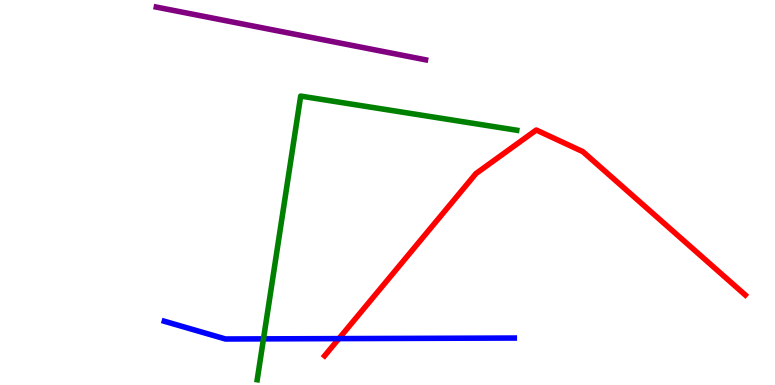[{'lines': ['blue', 'red'], 'intersections': [{'x': 4.37, 'y': 1.2}]}, {'lines': ['green', 'red'], 'intersections': []}, {'lines': ['purple', 'red'], 'intersections': []}, {'lines': ['blue', 'green'], 'intersections': [{'x': 3.4, 'y': 1.2}]}, {'lines': ['blue', 'purple'], 'intersections': []}, {'lines': ['green', 'purple'], 'intersections': []}]